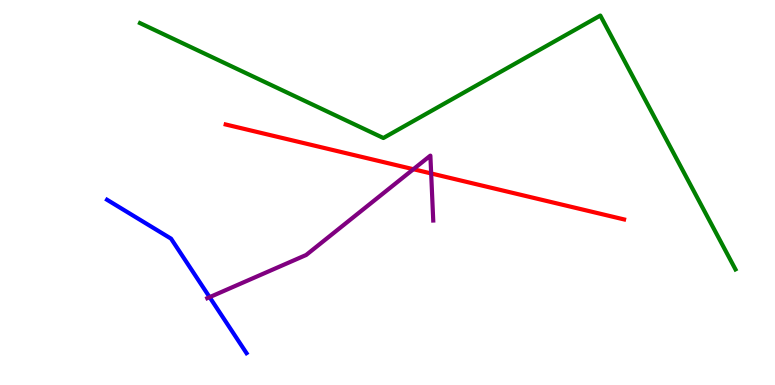[{'lines': ['blue', 'red'], 'intersections': []}, {'lines': ['green', 'red'], 'intersections': []}, {'lines': ['purple', 'red'], 'intersections': [{'x': 5.33, 'y': 5.6}, {'x': 5.56, 'y': 5.49}]}, {'lines': ['blue', 'green'], 'intersections': []}, {'lines': ['blue', 'purple'], 'intersections': [{'x': 2.7, 'y': 2.28}]}, {'lines': ['green', 'purple'], 'intersections': []}]